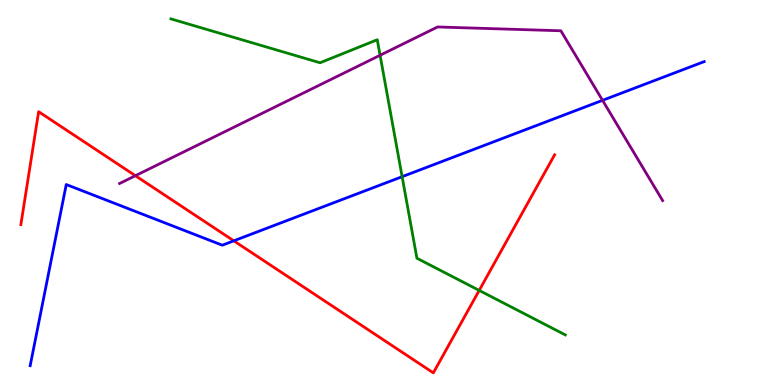[{'lines': ['blue', 'red'], 'intersections': [{'x': 3.02, 'y': 3.74}]}, {'lines': ['green', 'red'], 'intersections': [{'x': 6.18, 'y': 2.46}]}, {'lines': ['purple', 'red'], 'intersections': [{'x': 1.75, 'y': 5.44}]}, {'lines': ['blue', 'green'], 'intersections': [{'x': 5.19, 'y': 5.41}]}, {'lines': ['blue', 'purple'], 'intersections': [{'x': 7.77, 'y': 7.39}]}, {'lines': ['green', 'purple'], 'intersections': [{'x': 4.9, 'y': 8.56}]}]